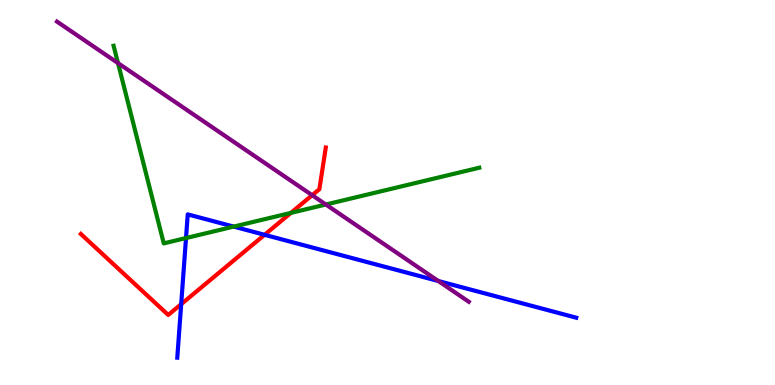[{'lines': ['blue', 'red'], 'intersections': [{'x': 2.34, 'y': 2.1}, {'x': 3.41, 'y': 3.9}]}, {'lines': ['green', 'red'], 'intersections': [{'x': 3.75, 'y': 4.47}]}, {'lines': ['purple', 'red'], 'intersections': [{'x': 4.03, 'y': 4.93}]}, {'lines': ['blue', 'green'], 'intersections': [{'x': 2.4, 'y': 3.82}, {'x': 3.02, 'y': 4.11}]}, {'lines': ['blue', 'purple'], 'intersections': [{'x': 5.66, 'y': 2.7}]}, {'lines': ['green', 'purple'], 'intersections': [{'x': 1.52, 'y': 8.36}, {'x': 4.2, 'y': 4.69}]}]